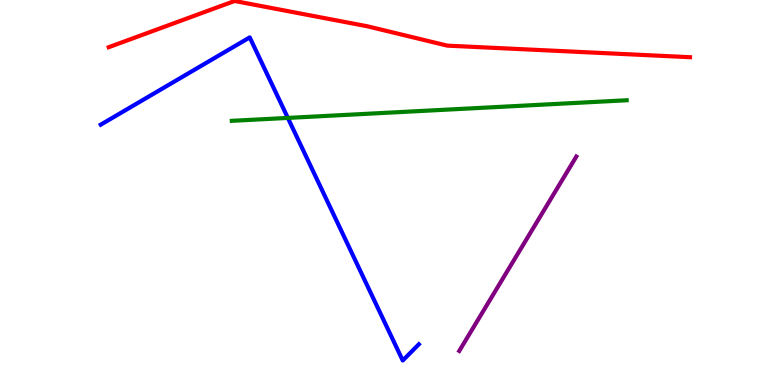[{'lines': ['blue', 'red'], 'intersections': []}, {'lines': ['green', 'red'], 'intersections': []}, {'lines': ['purple', 'red'], 'intersections': []}, {'lines': ['blue', 'green'], 'intersections': [{'x': 3.71, 'y': 6.94}]}, {'lines': ['blue', 'purple'], 'intersections': []}, {'lines': ['green', 'purple'], 'intersections': []}]